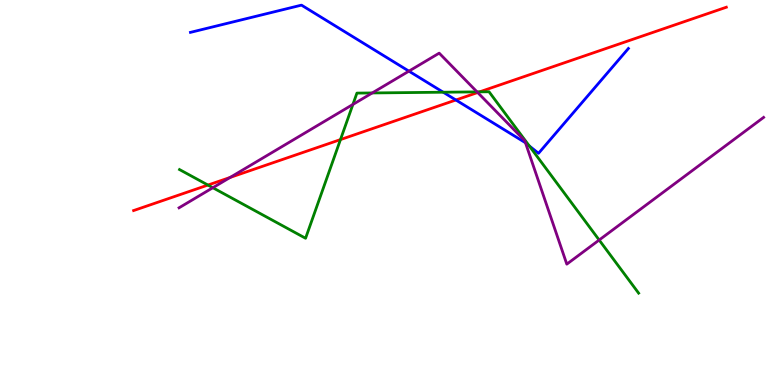[{'lines': ['blue', 'red'], 'intersections': [{'x': 5.88, 'y': 7.4}]}, {'lines': ['green', 'red'], 'intersections': [{'x': 2.68, 'y': 5.19}, {'x': 4.39, 'y': 6.37}, {'x': 6.19, 'y': 7.61}]}, {'lines': ['purple', 'red'], 'intersections': [{'x': 2.97, 'y': 5.39}, {'x': 6.16, 'y': 7.6}]}, {'lines': ['blue', 'green'], 'intersections': [{'x': 5.72, 'y': 7.6}, {'x': 6.83, 'y': 6.21}]}, {'lines': ['blue', 'purple'], 'intersections': [{'x': 5.28, 'y': 8.15}, {'x': 6.78, 'y': 6.29}]}, {'lines': ['green', 'purple'], 'intersections': [{'x': 2.75, 'y': 5.12}, {'x': 4.55, 'y': 7.29}, {'x': 4.8, 'y': 7.59}, {'x': 6.16, 'y': 7.61}, {'x': 7.73, 'y': 3.77}]}]